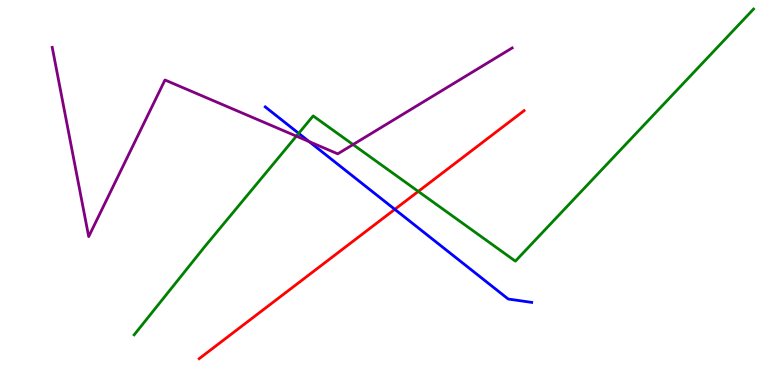[{'lines': ['blue', 'red'], 'intersections': [{'x': 5.09, 'y': 4.56}]}, {'lines': ['green', 'red'], 'intersections': [{'x': 5.4, 'y': 5.03}]}, {'lines': ['purple', 'red'], 'intersections': []}, {'lines': ['blue', 'green'], 'intersections': [{'x': 3.85, 'y': 6.54}]}, {'lines': ['blue', 'purple'], 'intersections': [{'x': 3.99, 'y': 6.32}]}, {'lines': ['green', 'purple'], 'intersections': [{'x': 3.82, 'y': 6.46}, {'x': 4.56, 'y': 6.25}]}]